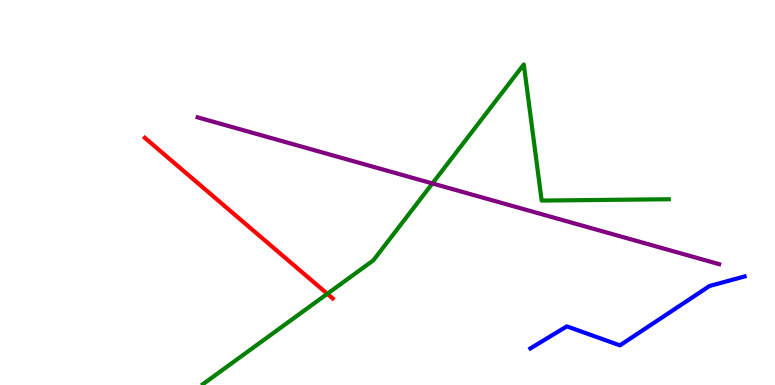[{'lines': ['blue', 'red'], 'intersections': []}, {'lines': ['green', 'red'], 'intersections': [{'x': 4.22, 'y': 2.37}]}, {'lines': ['purple', 'red'], 'intersections': []}, {'lines': ['blue', 'green'], 'intersections': []}, {'lines': ['blue', 'purple'], 'intersections': []}, {'lines': ['green', 'purple'], 'intersections': [{'x': 5.58, 'y': 5.24}]}]